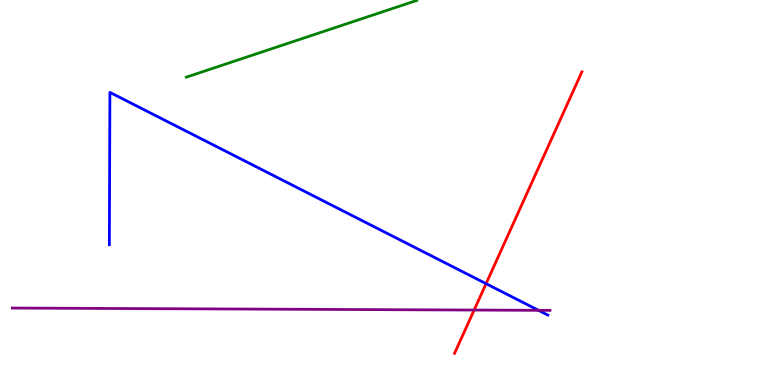[{'lines': ['blue', 'red'], 'intersections': [{'x': 6.27, 'y': 2.63}]}, {'lines': ['green', 'red'], 'intersections': []}, {'lines': ['purple', 'red'], 'intersections': [{'x': 6.12, 'y': 1.95}]}, {'lines': ['blue', 'green'], 'intersections': []}, {'lines': ['blue', 'purple'], 'intersections': [{'x': 6.95, 'y': 1.94}]}, {'lines': ['green', 'purple'], 'intersections': []}]